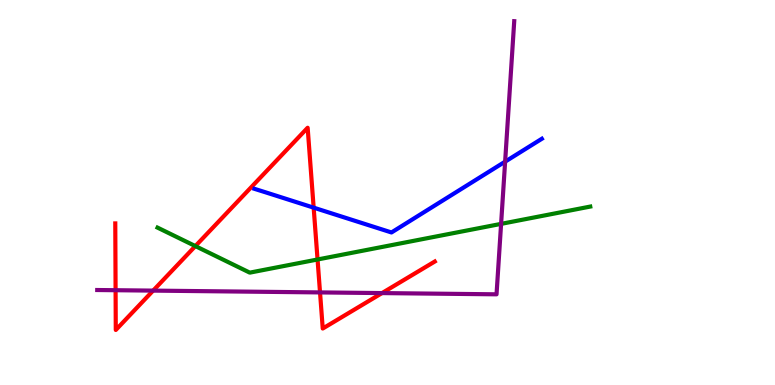[{'lines': ['blue', 'red'], 'intersections': [{'x': 4.05, 'y': 4.61}]}, {'lines': ['green', 'red'], 'intersections': [{'x': 2.52, 'y': 3.61}, {'x': 4.1, 'y': 3.26}]}, {'lines': ['purple', 'red'], 'intersections': [{'x': 1.49, 'y': 2.46}, {'x': 1.98, 'y': 2.45}, {'x': 4.13, 'y': 2.4}, {'x': 4.93, 'y': 2.39}]}, {'lines': ['blue', 'green'], 'intersections': []}, {'lines': ['blue', 'purple'], 'intersections': [{'x': 6.52, 'y': 5.8}]}, {'lines': ['green', 'purple'], 'intersections': [{'x': 6.47, 'y': 4.19}]}]